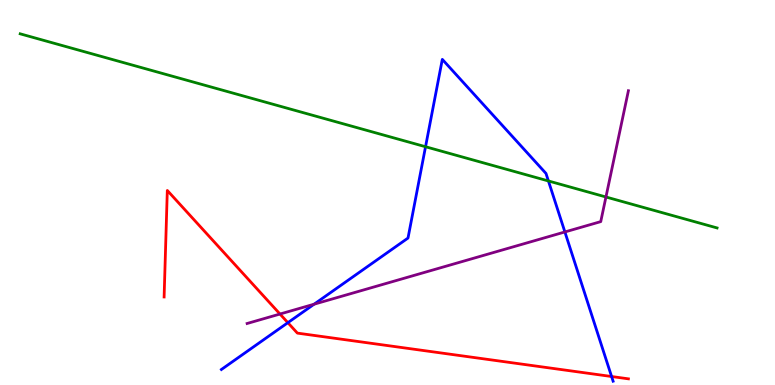[{'lines': ['blue', 'red'], 'intersections': [{'x': 3.71, 'y': 1.62}, {'x': 7.89, 'y': 0.22}]}, {'lines': ['green', 'red'], 'intersections': []}, {'lines': ['purple', 'red'], 'intersections': [{'x': 3.61, 'y': 1.84}]}, {'lines': ['blue', 'green'], 'intersections': [{'x': 5.49, 'y': 6.19}, {'x': 7.08, 'y': 5.3}]}, {'lines': ['blue', 'purple'], 'intersections': [{'x': 4.05, 'y': 2.1}, {'x': 7.29, 'y': 3.98}]}, {'lines': ['green', 'purple'], 'intersections': [{'x': 7.82, 'y': 4.88}]}]